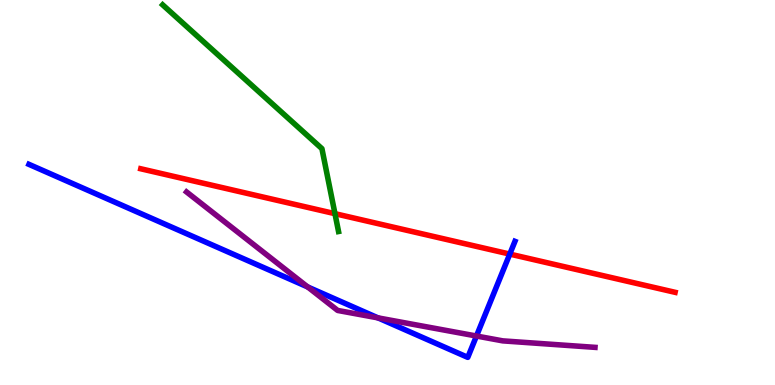[{'lines': ['blue', 'red'], 'intersections': [{'x': 6.58, 'y': 3.4}]}, {'lines': ['green', 'red'], 'intersections': [{'x': 4.32, 'y': 4.45}]}, {'lines': ['purple', 'red'], 'intersections': []}, {'lines': ['blue', 'green'], 'intersections': []}, {'lines': ['blue', 'purple'], 'intersections': [{'x': 3.97, 'y': 2.55}, {'x': 4.88, 'y': 1.74}, {'x': 6.15, 'y': 1.27}]}, {'lines': ['green', 'purple'], 'intersections': []}]